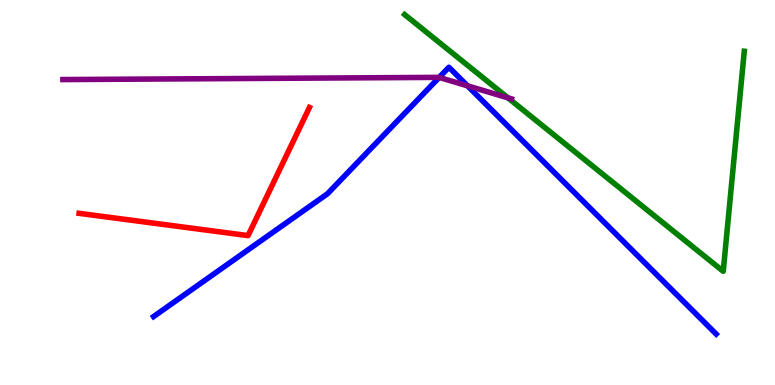[{'lines': ['blue', 'red'], 'intersections': []}, {'lines': ['green', 'red'], 'intersections': []}, {'lines': ['purple', 'red'], 'intersections': []}, {'lines': ['blue', 'green'], 'intersections': []}, {'lines': ['blue', 'purple'], 'intersections': [{'x': 5.67, 'y': 7.99}, {'x': 6.03, 'y': 7.77}]}, {'lines': ['green', 'purple'], 'intersections': [{'x': 6.55, 'y': 7.46}]}]